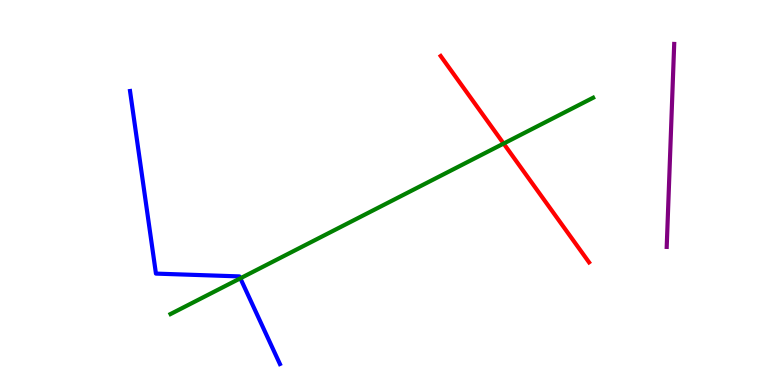[{'lines': ['blue', 'red'], 'intersections': []}, {'lines': ['green', 'red'], 'intersections': [{'x': 6.5, 'y': 6.27}]}, {'lines': ['purple', 'red'], 'intersections': []}, {'lines': ['blue', 'green'], 'intersections': [{'x': 3.1, 'y': 2.77}]}, {'lines': ['blue', 'purple'], 'intersections': []}, {'lines': ['green', 'purple'], 'intersections': []}]